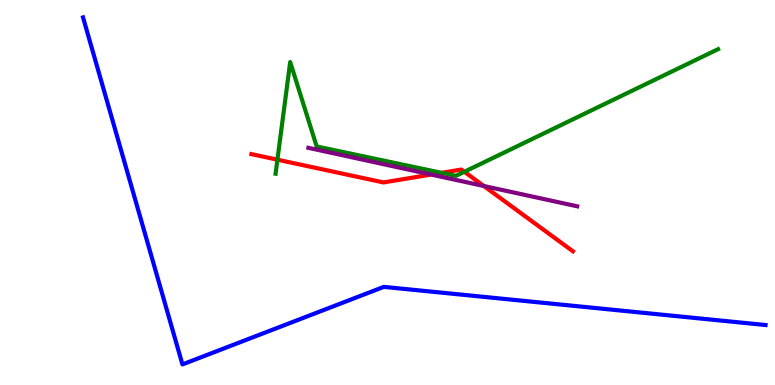[{'lines': ['blue', 'red'], 'intersections': []}, {'lines': ['green', 'red'], 'intersections': [{'x': 3.58, 'y': 5.85}, {'x': 5.7, 'y': 5.51}, {'x': 5.99, 'y': 5.54}]}, {'lines': ['purple', 'red'], 'intersections': [{'x': 5.56, 'y': 5.47}, {'x': 6.24, 'y': 5.17}]}, {'lines': ['blue', 'green'], 'intersections': []}, {'lines': ['blue', 'purple'], 'intersections': []}, {'lines': ['green', 'purple'], 'intersections': []}]